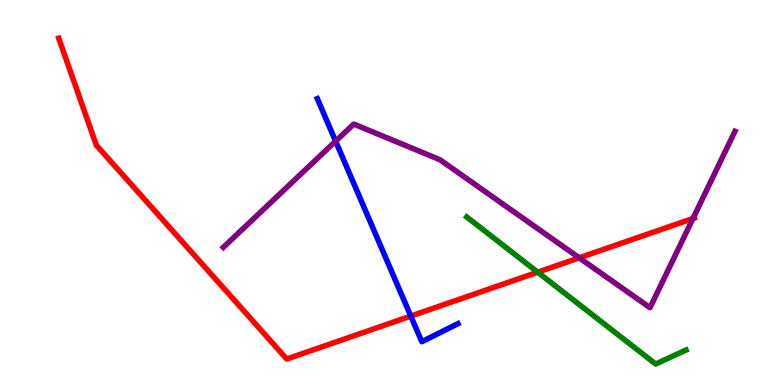[{'lines': ['blue', 'red'], 'intersections': [{'x': 5.3, 'y': 1.79}]}, {'lines': ['green', 'red'], 'intersections': [{'x': 6.94, 'y': 2.93}]}, {'lines': ['purple', 'red'], 'intersections': [{'x': 7.47, 'y': 3.3}, {'x': 8.94, 'y': 4.33}]}, {'lines': ['blue', 'green'], 'intersections': []}, {'lines': ['blue', 'purple'], 'intersections': [{'x': 4.33, 'y': 6.33}]}, {'lines': ['green', 'purple'], 'intersections': []}]